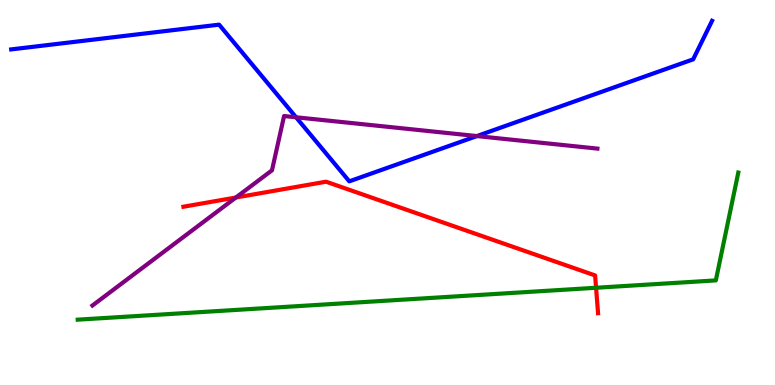[{'lines': ['blue', 'red'], 'intersections': []}, {'lines': ['green', 'red'], 'intersections': [{'x': 7.69, 'y': 2.53}]}, {'lines': ['purple', 'red'], 'intersections': [{'x': 3.04, 'y': 4.87}]}, {'lines': ['blue', 'green'], 'intersections': []}, {'lines': ['blue', 'purple'], 'intersections': [{'x': 3.82, 'y': 6.95}, {'x': 6.15, 'y': 6.47}]}, {'lines': ['green', 'purple'], 'intersections': []}]